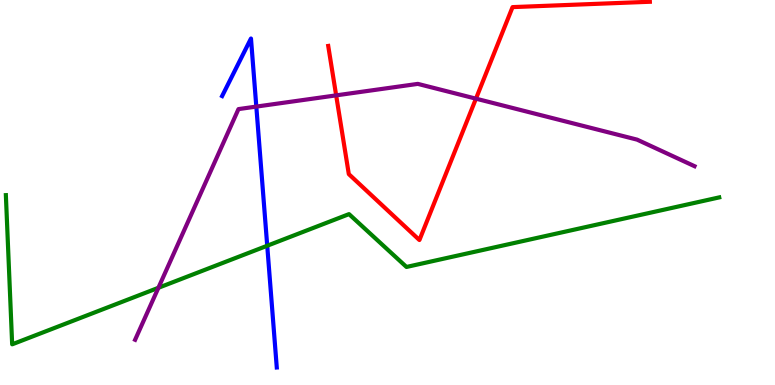[{'lines': ['blue', 'red'], 'intersections': []}, {'lines': ['green', 'red'], 'intersections': []}, {'lines': ['purple', 'red'], 'intersections': [{'x': 4.34, 'y': 7.52}, {'x': 6.14, 'y': 7.44}]}, {'lines': ['blue', 'green'], 'intersections': [{'x': 3.45, 'y': 3.62}]}, {'lines': ['blue', 'purple'], 'intersections': [{'x': 3.31, 'y': 7.23}]}, {'lines': ['green', 'purple'], 'intersections': [{'x': 2.04, 'y': 2.52}]}]